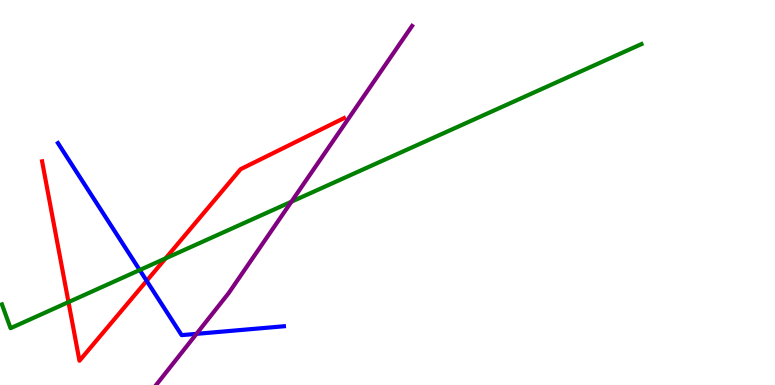[{'lines': ['blue', 'red'], 'intersections': [{'x': 1.89, 'y': 2.71}]}, {'lines': ['green', 'red'], 'intersections': [{'x': 0.884, 'y': 2.15}, {'x': 2.14, 'y': 3.29}]}, {'lines': ['purple', 'red'], 'intersections': []}, {'lines': ['blue', 'green'], 'intersections': [{'x': 1.8, 'y': 2.99}]}, {'lines': ['blue', 'purple'], 'intersections': [{'x': 2.54, 'y': 1.33}]}, {'lines': ['green', 'purple'], 'intersections': [{'x': 3.76, 'y': 4.76}]}]